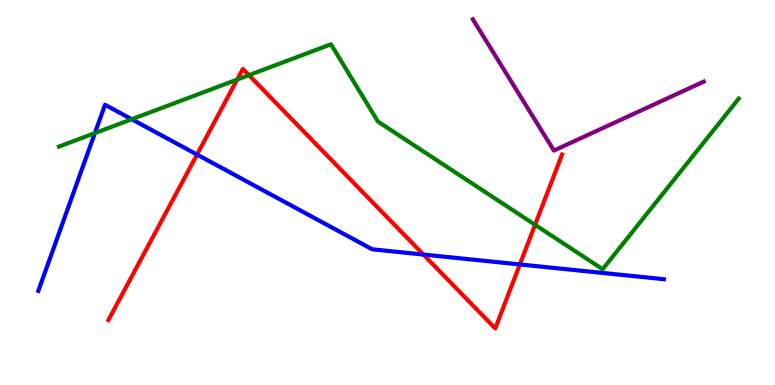[{'lines': ['blue', 'red'], 'intersections': [{'x': 2.54, 'y': 5.99}, {'x': 5.46, 'y': 3.39}, {'x': 6.71, 'y': 3.13}]}, {'lines': ['green', 'red'], 'intersections': [{'x': 3.06, 'y': 7.93}, {'x': 3.21, 'y': 8.05}, {'x': 6.9, 'y': 4.16}]}, {'lines': ['purple', 'red'], 'intersections': []}, {'lines': ['blue', 'green'], 'intersections': [{'x': 1.22, 'y': 6.54}, {'x': 1.7, 'y': 6.9}]}, {'lines': ['blue', 'purple'], 'intersections': []}, {'lines': ['green', 'purple'], 'intersections': []}]